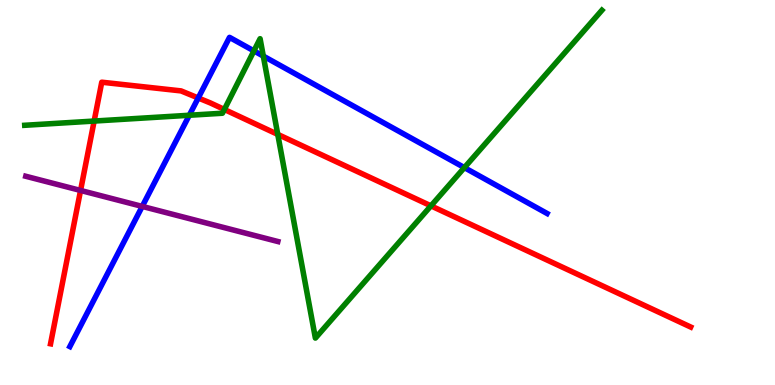[{'lines': ['blue', 'red'], 'intersections': [{'x': 2.56, 'y': 7.46}]}, {'lines': ['green', 'red'], 'intersections': [{'x': 1.21, 'y': 6.86}, {'x': 2.89, 'y': 7.16}, {'x': 3.58, 'y': 6.51}, {'x': 5.56, 'y': 4.65}]}, {'lines': ['purple', 'red'], 'intersections': [{'x': 1.04, 'y': 5.05}]}, {'lines': ['blue', 'green'], 'intersections': [{'x': 2.44, 'y': 7.01}, {'x': 3.28, 'y': 8.68}, {'x': 3.4, 'y': 8.54}, {'x': 5.99, 'y': 5.65}]}, {'lines': ['blue', 'purple'], 'intersections': [{'x': 1.84, 'y': 4.64}]}, {'lines': ['green', 'purple'], 'intersections': []}]